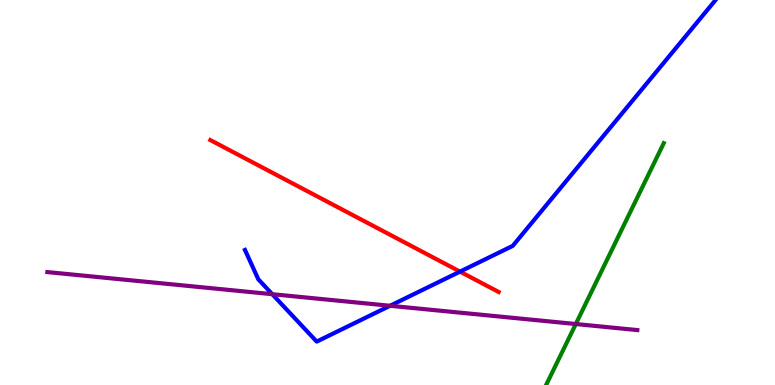[{'lines': ['blue', 'red'], 'intersections': [{'x': 5.94, 'y': 2.95}]}, {'lines': ['green', 'red'], 'intersections': []}, {'lines': ['purple', 'red'], 'intersections': []}, {'lines': ['blue', 'green'], 'intersections': []}, {'lines': ['blue', 'purple'], 'intersections': [{'x': 3.51, 'y': 2.36}, {'x': 5.03, 'y': 2.06}]}, {'lines': ['green', 'purple'], 'intersections': [{'x': 7.43, 'y': 1.58}]}]